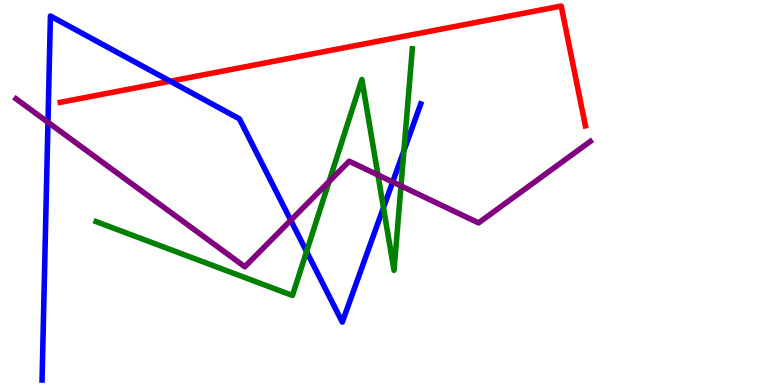[{'lines': ['blue', 'red'], 'intersections': [{'x': 2.2, 'y': 7.89}]}, {'lines': ['green', 'red'], 'intersections': []}, {'lines': ['purple', 'red'], 'intersections': []}, {'lines': ['blue', 'green'], 'intersections': [{'x': 3.96, 'y': 3.47}, {'x': 4.95, 'y': 4.61}, {'x': 5.21, 'y': 6.08}]}, {'lines': ['blue', 'purple'], 'intersections': [{'x': 0.619, 'y': 6.82}, {'x': 3.75, 'y': 4.28}, {'x': 5.07, 'y': 5.27}]}, {'lines': ['green', 'purple'], 'intersections': [{'x': 4.25, 'y': 5.28}, {'x': 4.88, 'y': 5.46}, {'x': 5.17, 'y': 5.17}]}]